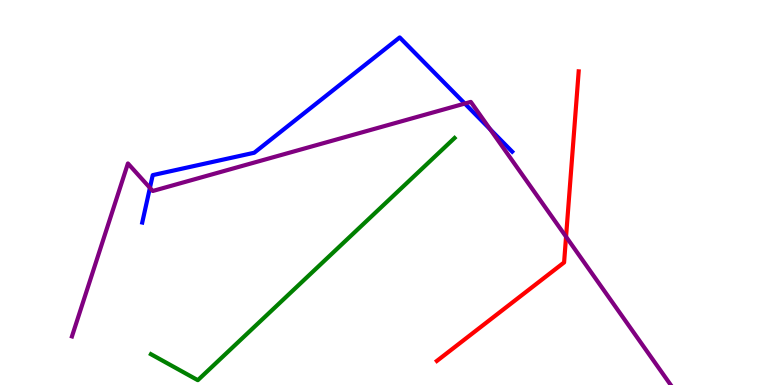[{'lines': ['blue', 'red'], 'intersections': []}, {'lines': ['green', 'red'], 'intersections': []}, {'lines': ['purple', 'red'], 'intersections': [{'x': 7.3, 'y': 3.85}]}, {'lines': ['blue', 'green'], 'intersections': []}, {'lines': ['blue', 'purple'], 'intersections': [{'x': 1.93, 'y': 5.12}, {'x': 6.0, 'y': 7.31}, {'x': 6.32, 'y': 6.64}]}, {'lines': ['green', 'purple'], 'intersections': []}]